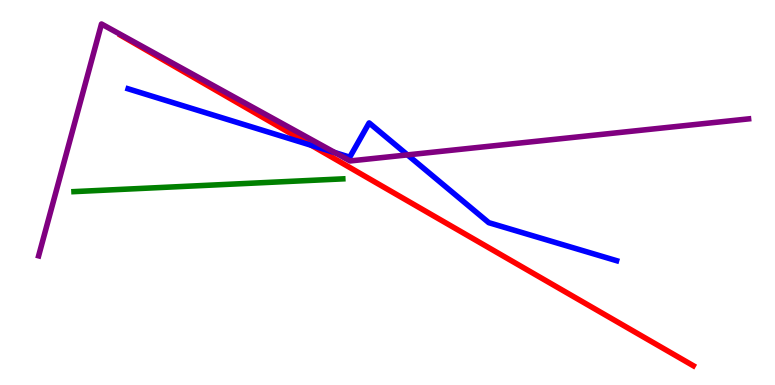[{'lines': ['blue', 'red'], 'intersections': [{'x': 4.02, 'y': 6.23}]}, {'lines': ['green', 'red'], 'intersections': []}, {'lines': ['purple', 'red'], 'intersections': []}, {'lines': ['blue', 'green'], 'intersections': []}, {'lines': ['blue', 'purple'], 'intersections': [{'x': 4.32, 'y': 6.04}, {'x': 5.26, 'y': 5.98}]}, {'lines': ['green', 'purple'], 'intersections': []}]